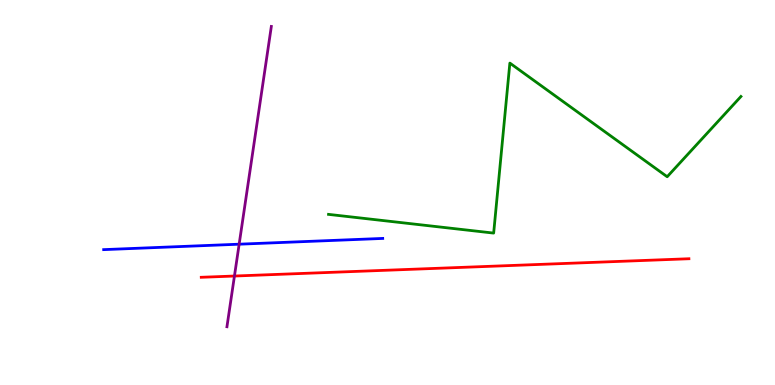[{'lines': ['blue', 'red'], 'intersections': []}, {'lines': ['green', 'red'], 'intersections': []}, {'lines': ['purple', 'red'], 'intersections': [{'x': 3.03, 'y': 2.83}]}, {'lines': ['blue', 'green'], 'intersections': []}, {'lines': ['blue', 'purple'], 'intersections': [{'x': 3.09, 'y': 3.66}]}, {'lines': ['green', 'purple'], 'intersections': []}]